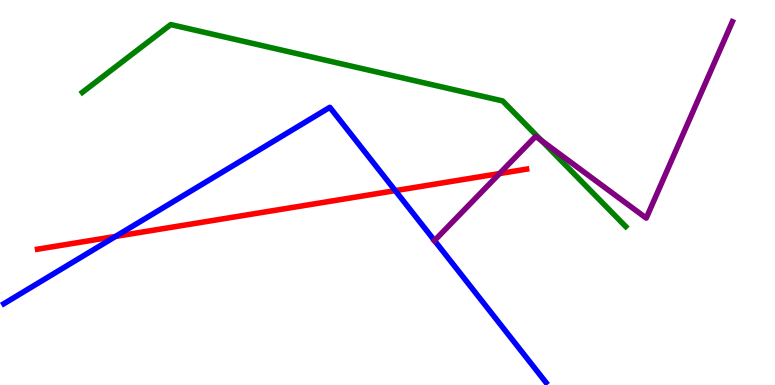[{'lines': ['blue', 'red'], 'intersections': [{'x': 1.49, 'y': 3.86}, {'x': 5.1, 'y': 5.05}]}, {'lines': ['green', 'red'], 'intersections': []}, {'lines': ['purple', 'red'], 'intersections': [{'x': 6.45, 'y': 5.49}]}, {'lines': ['blue', 'green'], 'intersections': []}, {'lines': ['blue', 'purple'], 'intersections': [{'x': 5.61, 'y': 3.75}]}, {'lines': ['green', 'purple'], 'intersections': [{'x': 6.99, 'y': 6.35}]}]